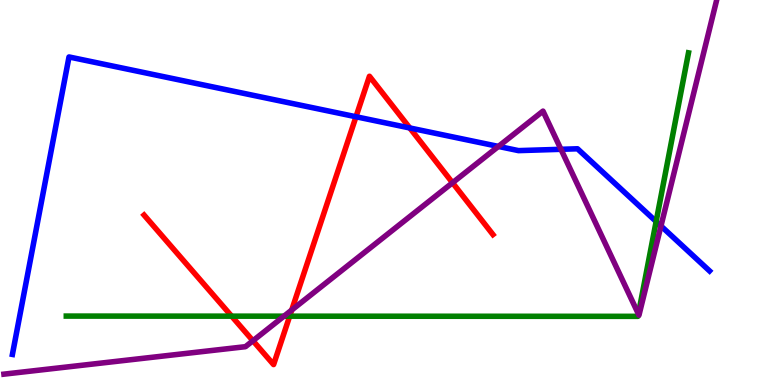[{'lines': ['blue', 'red'], 'intersections': [{'x': 4.59, 'y': 6.97}, {'x': 5.29, 'y': 6.68}]}, {'lines': ['green', 'red'], 'intersections': [{'x': 2.99, 'y': 1.79}, {'x': 3.74, 'y': 1.79}]}, {'lines': ['purple', 'red'], 'intersections': [{'x': 3.26, 'y': 1.15}, {'x': 3.76, 'y': 1.95}, {'x': 5.84, 'y': 5.25}]}, {'lines': ['blue', 'green'], 'intersections': [{'x': 8.47, 'y': 4.25}]}, {'lines': ['blue', 'purple'], 'intersections': [{'x': 6.43, 'y': 6.2}, {'x': 7.24, 'y': 6.12}, {'x': 8.53, 'y': 4.13}]}, {'lines': ['green', 'purple'], 'intersections': [{'x': 3.66, 'y': 1.79}, {'x': 8.24, 'y': 1.84}]}]